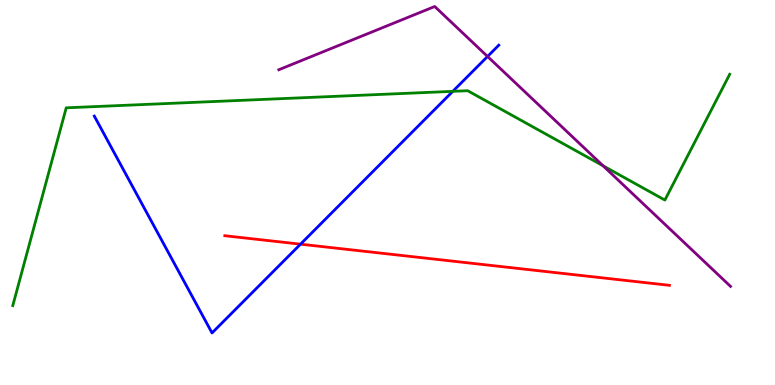[{'lines': ['blue', 'red'], 'intersections': [{'x': 3.88, 'y': 3.66}]}, {'lines': ['green', 'red'], 'intersections': []}, {'lines': ['purple', 'red'], 'intersections': []}, {'lines': ['blue', 'green'], 'intersections': [{'x': 5.84, 'y': 7.63}]}, {'lines': ['blue', 'purple'], 'intersections': [{'x': 6.29, 'y': 8.53}]}, {'lines': ['green', 'purple'], 'intersections': [{'x': 7.78, 'y': 5.69}]}]